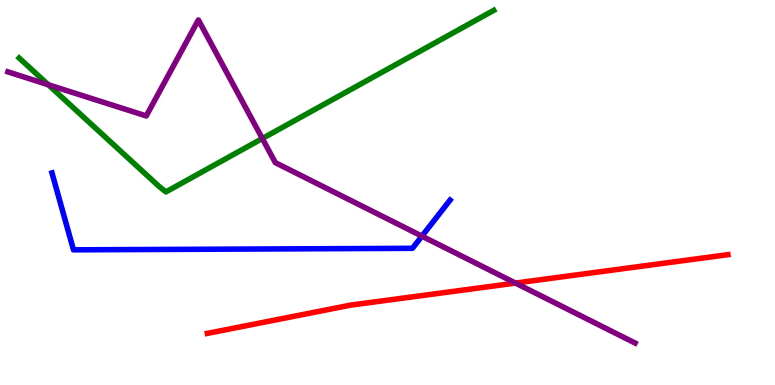[{'lines': ['blue', 'red'], 'intersections': []}, {'lines': ['green', 'red'], 'intersections': []}, {'lines': ['purple', 'red'], 'intersections': [{'x': 6.65, 'y': 2.65}]}, {'lines': ['blue', 'green'], 'intersections': []}, {'lines': ['blue', 'purple'], 'intersections': [{'x': 5.44, 'y': 3.87}]}, {'lines': ['green', 'purple'], 'intersections': [{'x': 0.623, 'y': 7.8}, {'x': 3.38, 'y': 6.4}]}]